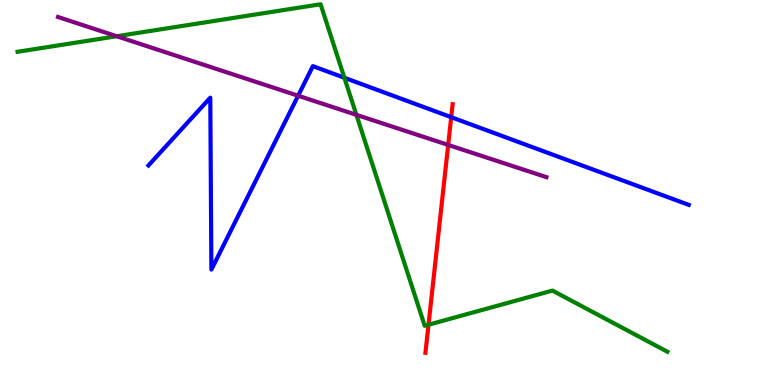[{'lines': ['blue', 'red'], 'intersections': [{'x': 5.82, 'y': 6.96}]}, {'lines': ['green', 'red'], 'intersections': [{'x': 5.53, 'y': 1.57}]}, {'lines': ['purple', 'red'], 'intersections': [{'x': 5.78, 'y': 6.24}]}, {'lines': ['blue', 'green'], 'intersections': [{'x': 4.44, 'y': 7.98}]}, {'lines': ['blue', 'purple'], 'intersections': [{'x': 3.85, 'y': 7.51}]}, {'lines': ['green', 'purple'], 'intersections': [{'x': 1.51, 'y': 9.06}, {'x': 4.6, 'y': 7.02}]}]